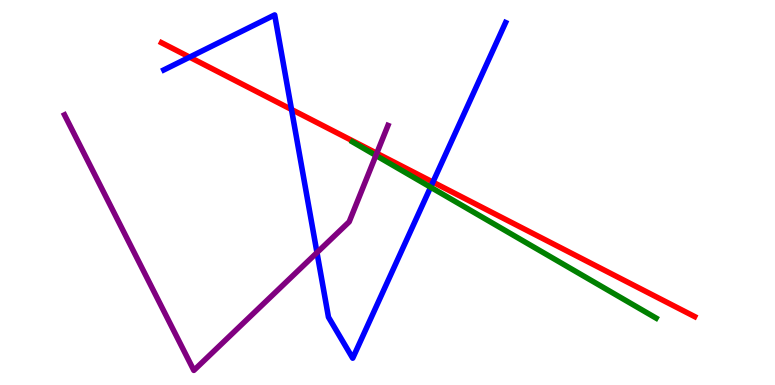[{'lines': ['blue', 'red'], 'intersections': [{'x': 2.45, 'y': 8.52}, {'x': 3.76, 'y': 7.16}, {'x': 5.59, 'y': 5.27}]}, {'lines': ['green', 'red'], 'intersections': []}, {'lines': ['purple', 'red'], 'intersections': [{'x': 4.86, 'y': 6.02}]}, {'lines': ['blue', 'green'], 'intersections': [{'x': 5.56, 'y': 5.14}]}, {'lines': ['blue', 'purple'], 'intersections': [{'x': 4.09, 'y': 3.44}]}, {'lines': ['green', 'purple'], 'intersections': [{'x': 4.85, 'y': 5.96}]}]